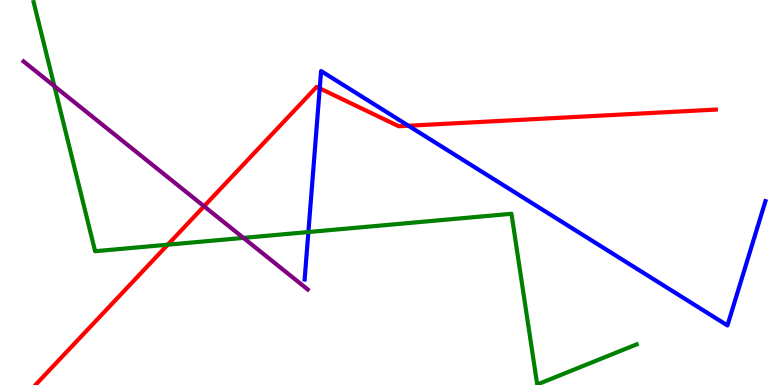[{'lines': ['blue', 'red'], 'intersections': [{'x': 4.13, 'y': 7.71}, {'x': 5.27, 'y': 6.73}]}, {'lines': ['green', 'red'], 'intersections': [{'x': 2.16, 'y': 3.64}]}, {'lines': ['purple', 'red'], 'intersections': [{'x': 2.63, 'y': 4.64}]}, {'lines': ['blue', 'green'], 'intersections': [{'x': 3.98, 'y': 3.97}]}, {'lines': ['blue', 'purple'], 'intersections': []}, {'lines': ['green', 'purple'], 'intersections': [{'x': 0.702, 'y': 7.76}, {'x': 3.14, 'y': 3.82}]}]